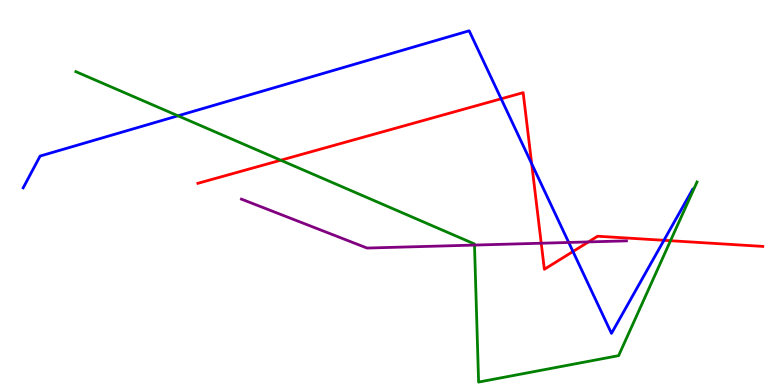[{'lines': ['blue', 'red'], 'intersections': [{'x': 6.47, 'y': 7.43}, {'x': 6.86, 'y': 5.75}, {'x': 7.39, 'y': 3.47}, {'x': 8.57, 'y': 3.76}]}, {'lines': ['green', 'red'], 'intersections': [{'x': 3.62, 'y': 5.84}, {'x': 8.65, 'y': 3.75}]}, {'lines': ['purple', 'red'], 'intersections': [{'x': 6.98, 'y': 3.68}, {'x': 7.59, 'y': 3.72}]}, {'lines': ['blue', 'green'], 'intersections': [{'x': 2.3, 'y': 6.99}]}, {'lines': ['blue', 'purple'], 'intersections': [{'x': 7.34, 'y': 3.7}]}, {'lines': ['green', 'purple'], 'intersections': [{'x': 6.12, 'y': 3.63}]}]